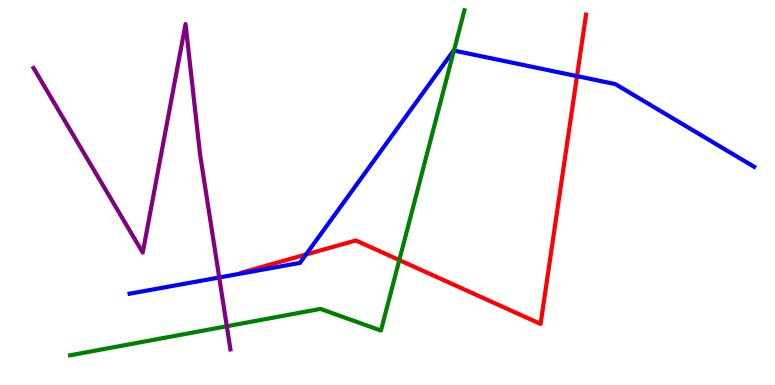[{'lines': ['blue', 'red'], 'intersections': [{'x': 3.95, 'y': 3.39}, {'x': 7.45, 'y': 8.02}]}, {'lines': ['green', 'red'], 'intersections': [{'x': 5.15, 'y': 3.24}]}, {'lines': ['purple', 'red'], 'intersections': []}, {'lines': ['blue', 'green'], 'intersections': [{'x': 5.86, 'y': 8.69}]}, {'lines': ['blue', 'purple'], 'intersections': [{'x': 2.83, 'y': 2.79}]}, {'lines': ['green', 'purple'], 'intersections': [{'x': 2.93, 'y': 1.53}]}]